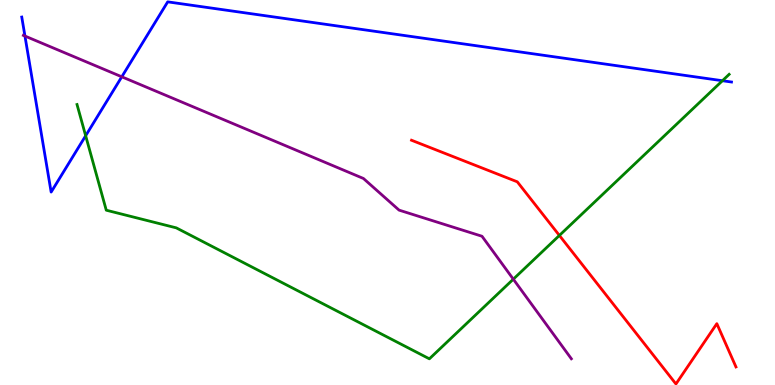[{'lines': ['blue', 'red'], 'intersections': []}, {'lines': ['green', 'red'], 'intersections': [{'x': 7.22, 'y': 3.88}]}, {'lines': ['purple', 'red'], 'intersections': []}, {'lines': ['blue', 'green'], 'intersections': [{'x': 1.11, 'y': 6.47}, {'x': 9.32, 'y': 7.9}]}, {'lines': ['blue', 'purple'], 'intersections': [{'x': 0.322, 'y': 9.06}, {'x': 1.57, 'y': 8.01}]}, {'lines': ['green', 'purple'], 'intersections': [{'x': 6.62, 'y': 2.75}]}]